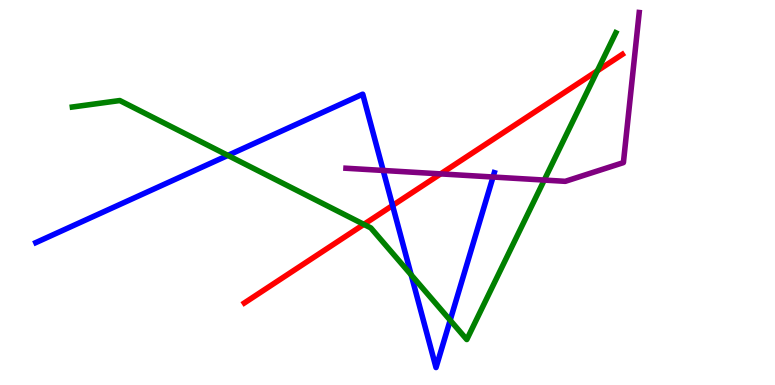[{'lines': ['blue', 'red'], 'intersections': [{'x': 5.07, 'y': 4.66}]}, {'lines': ['green', 'red'], 'intersections': [{'x': 4.69, 'y': 4.17}, {'x': 7.71, 'y': 8.16}]}, {'lines': ['purple', 'red'], 'intersections': [{'x': 5.69, 'y': 5.48}]}, {'lines': ['blue', 'green'], 'intersections': [{'x': 2.94, 'y': 5.96}, {'x': 5.31, 'y': 2.86}, {'x': 5.81, 'y': 1.68}]}, {'lines': ['blue', 'purple'], 'intersections': [{'x': 4.94, 'y': 5.57}, {'x': 6.36, 'y': 5.4}]}, {'lines': ['green', 'purple'], 'intersections': [{'x': 7.02, 'y': 5.32}]}]